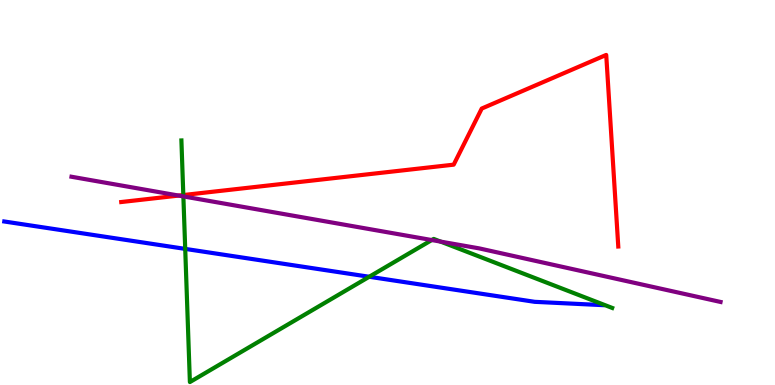[{'lines': ['blue', 'red'], 'intersections': []}, {'lines': ['green', 'red'], 'intersections': [{'x': 2.37, 'y': 4.93}]}, {'lines': ['purple', 'red'], 'intersections': [{'x': 2.31, 'y': 4.92}]}, {'lines': ['blue', 'green'], 'intersections': [{'x': 2.39, 'y': 3.54}, {'x': 4.76, 'y': 2.81}]}, {'lines': ['blue', 'purple'], 'intersections': []}, {'lines': ['green', 'purple'], 'intersections': [{'x': 2.37, 'y': 4.9}, {'x': 5.57, 'y': 3.76}, {'x': 5.69, 'y': 3.72}]}]